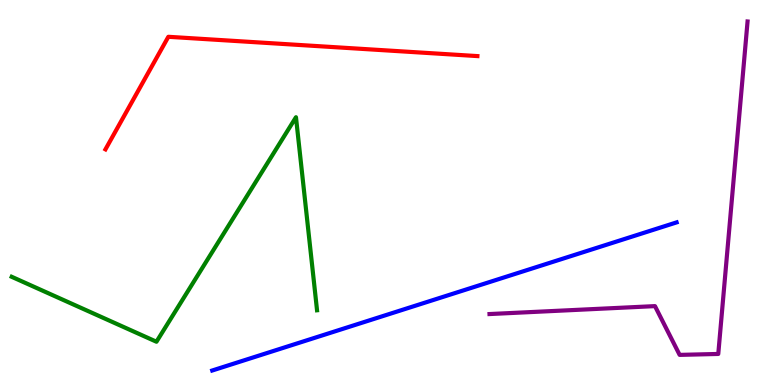[{'lines': ['blue', 'red'], 'intersections': []}, {'lines': ['green', 'red'], 'intersections': []}, {'lines': ['purple', 'red'], 'intersections': []}, {'lines': ['blue', 'green'], 'intersections': []}, {'lines': ['blue', 'purple'], 'intersections': []}, {'lines': ['green', 'purple'], 'intersections': []}]